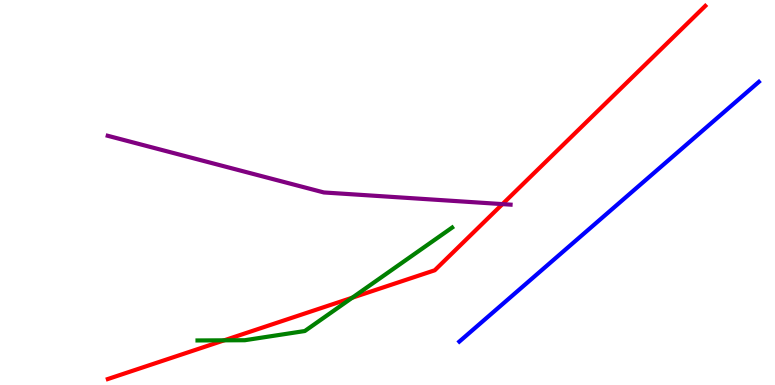[{'lines': ['blue', 'red'], 'intersections': []}, {'lines': ['green', 'red'], 'intersections': [{'x': 2.89, 'y': 1.16}, {'x': 4.54, 'y': 2.27}]}, {'lines': ['purple', 'red'], 'intersections': [{'x': 6.48, 'y': 4.7}]}, {'lines': ['blue', 'green'], 'intersections': []}, {'lines': ['blue', 'purple'], 'intersections': []}, {'lines': ['green', 'purple'], 'intersections': []}]